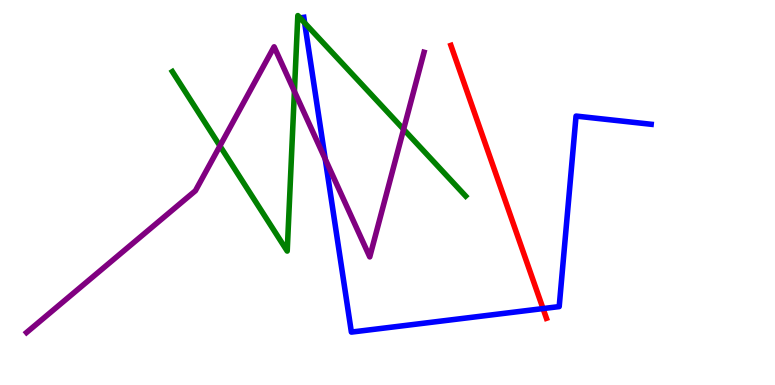[{'lines': ['blue', 'red'], 'intersections': [{'x': 7.01, 'y': 1.98}]}, {'lines': ['green', 'red'], 'intersections': []}, {'lines': ['purple', 'red'], 'intersections': []}, {'lines': ['blue', 'green'], 'intersections': [{'x': 3.93, 'y': 9.41}]}, {'lines': ['blue', 'purple'], 'intersections': [{'x': 4.2, 'y': 5.87}]}, {'lines': ['green', 'purple'], 'intersections': [{'x': 2.84, 'y': 6.21}, {'x': 3.8, 'y': 7.63}, {'x': 5.21, 'y': 6.64}]}]